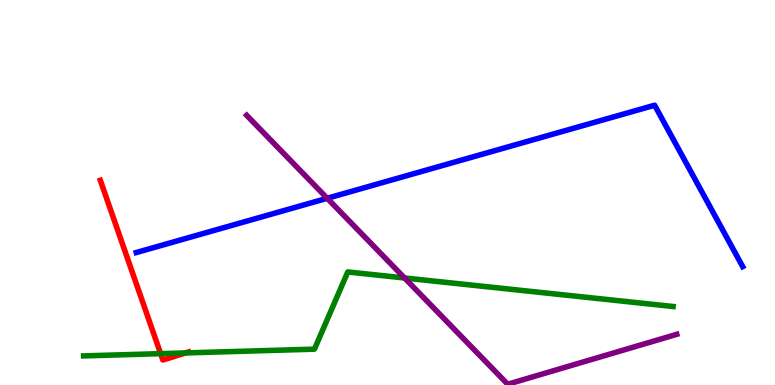[{'lines': ['blue', 'red'], 'intersections': []}, {'lines': ['green', 'red'], 'intersections': [{'x': 2.07, 'y': 0.814}, {'x': 2.39, 'y': 0.833}]}, {'lines': ['purple', 'red'], 'intersections': []}, {'lines': ['blue', 'green'], 'intersections': []}, {'lines': ['blue', 'purple'], 'intersections': [{'x': 4.22, 'y': 4.85}]}, {'lines': ['green', 'purple'], 'intersections': [{'x': 5.22, 'y': 2.78}]}]